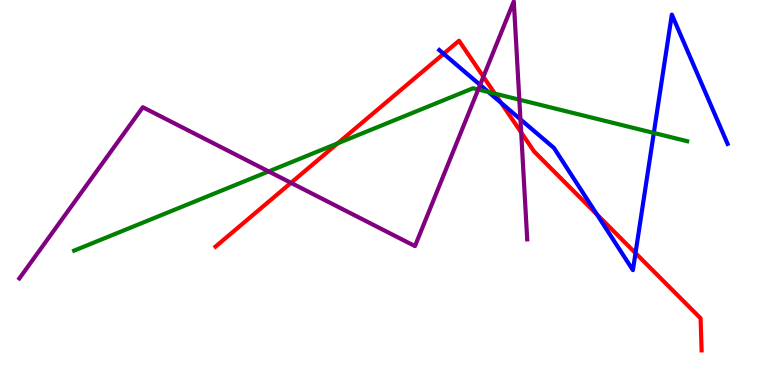[{'lines': ['blue', 'red'], 'intersections': [{'x': 5.72, 'y': 8.6}, {'x': 6.47, 'y': 7.33}, {'x': 7.7, 'y': 4.43}, {'x': 8.2, 'y': 3.43}]}, {'lines': ['green', 'red'], 'intersections': [{'x': 4.36, 'y': 6.28}, {'x': 6.39, 'y': 7.57}]}, {'lines': ['purple', 'red'], 'intersections': [{'x': 3.75, 'y': 5.25}, {'x': 6.24, 'y': 8.01}, {'x': 6.72, 'y': 6.56}]}, {'lines': ['blue', 'green'], 'intersections': [{'x': 6.3, 'y': 7.61}, {'x': 8.44, 'y': 6.55}]}, {'lines': ['blue', 'purple'], 'intersections': [{'x': 6.19, 'y': 7.8}, {'x': 6.72, 'y': 6.9}]}, {'lines': ['green', 'purple'], 'intersections': [{'x': 3.47, 'y': 5.55}, {'x': 6.17, 'y': 7.68}, {'x': 6.7, 'y': 7.41}]}]